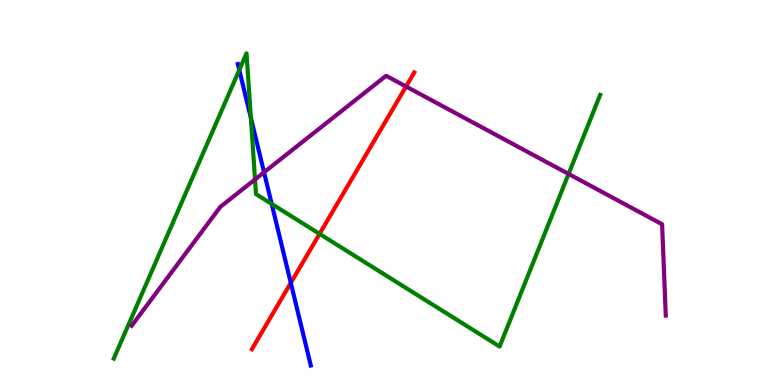[{'lines': ['blue', 'red'], 'intersections': [{'x': 3.75, 'y': 2.65}]}, {'lines': ['green', 'red'], 'intersections': [{'x': 4.12, 'y': 3.93}]}, {'lines': ['purple', 'red'], 'intersections': [{'x': 5.24, 'y': 7.75}]}, {'lines': ['blue', 'green'], 'intersections': [{'x': 3.09, 'y': 8.18}, {'x': 3.24, 'y': 6.94}, {'x': 3.51, 'y': 4.7}]}, {'lines': ['blue', 'purple'], 'intersections': [{'x': 3.41, 'y': 5.52}]}, {'lines': ['green', 'purple'], 'intersections': [{'x': 3.29, 'y': 5.34}, {'x': 7.34, 'y': 5.48}]}]